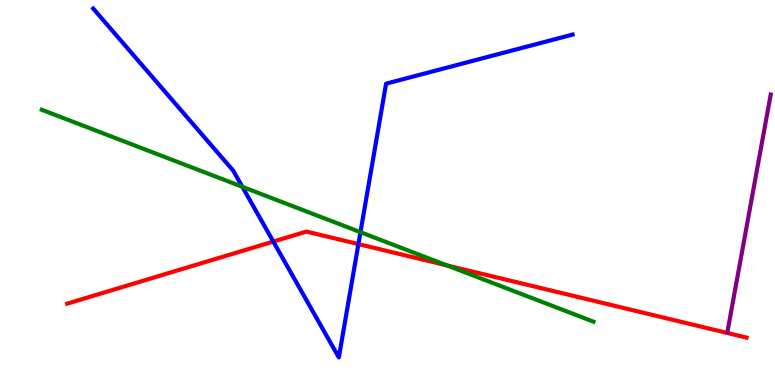[{'lines': ['blue', 'red'], 'intersections': [{'x': 3.53, 'y': 3.73}, {'x': 4.62, 'y': 3.66}]}, {'lines': ['green', 'red'], 'intersections': [{'x': 5.77, 'y': 3.1}]}, {'lines': ['purple', 'red'], 'intersections': []}, {'lines': ['blue', 'green'], 'intersections': [{'x': 3.13, 'y': 5.15}, {'x': 4.65, 'y': 3.97}]}, {'lines': ['blue', 'purple'], 'intersections': []}, {'lines': ['green', 'purple'], 'intersections': []}]